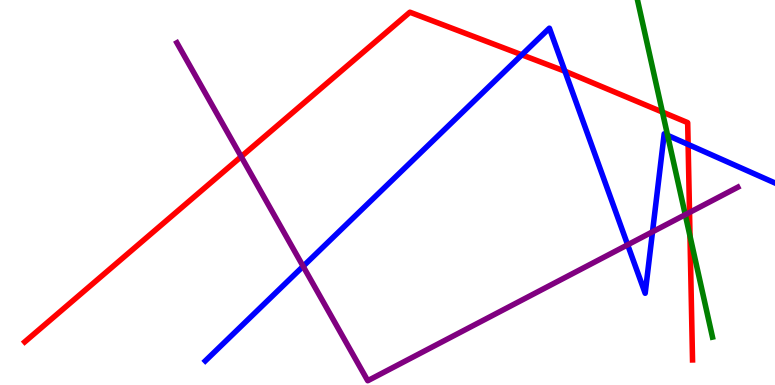[{'lines': ['blue', 'red'], 'intersections': [{'x': 6.73, 'y': 8.58}, {'x': 7.29, 'y': 8.15}, {'x': 8.88, 'y': 6.25}]}, {'lines': ['green', 'red'], 'intersections': [{'x': 8.55, 'y': 7.09}, {'x': 8.9, 'y': 3.87}]}, {'lines': ['purple', 'red'], 'intersections': [{'x': 3.11, 'y': 5.93}, {'x': 8.9, 'y': 4.48}]}, {'lines': ['blue', 'green'], 'intersections': [{'x': 8.61, 'y': 6.48}]}, {'lines': ['blue', 'purple'], 'intersections': [{'x': 3.91, 'y': 3.08}, {'x': 8.1, 'y': 3.64}, {'x': 8.42, 'y': 3.98}]}, {'lines': ['green', 'purple'], 'intersections': [{'x': 8.84, 'y': 4.42}]}]